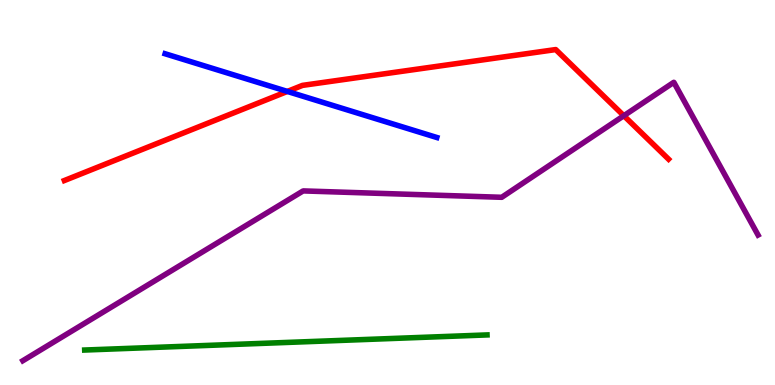[{'lines': ['blue', 'red'], 'intersections': [{'x': 3.71, 'y': 7.63}]}, {'lines': ['green', 'red'], 'intersections': []}, {'lines': ['purple', 'red'], 'intersections': [{'x': 8.05, 'y': 6.99}]}, {'lines': ['blue', 'green'], 'intersections': []}, {'lines': ['blue', 'purple'], 'intersections': []}, {'lines': ['green', 'purple'], 'intersections': []}]